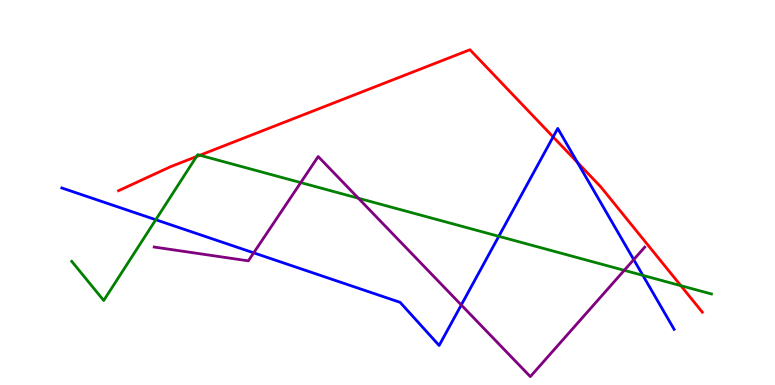[{'lines': ['blue', 'red'], 'intersections': [{'x': 7.14, 'y': 6.44}, {'x': 7.45, 'y': 5.78}]}, {'lines': ['green', 'red'], 'intersections': [{'x': 2.54, 'y': 5.93}, {'x': 2.58, 'y': 5.97}, {'x': 8.79, 'y': 2.58}]}, {'lines': ['purple', 'red'], 'intersections': []}, {'lines': ['blue', 'green'], 'intersections': [{'x': 2.01, 'y': 4.29}, {'x': 6.44, 'y': 3.86}, {'x': 8.3, 'y': 2.85}]}, {'lines': ['blue', 'purple'], 'intersections': [{'x': 3.27, 'y': 3.43}, {'x': 5.95, 'y': 2.08}, {'x': 8.18, 'y': 3.26}]}, {'lines': ['green', 'purple'], 'intersections': [{'x': 3.88, 'y': 5.26}, {'x': 4.62, 'y': 4.85}, {'x': 8.05, 'y': 2.98}]}]